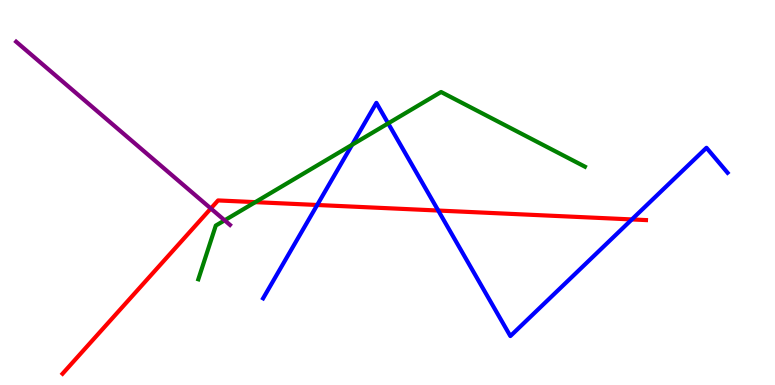[{'lines': ['blue', 'red'], 'intersections': [{'x': 4.09, 'y': 4.68}, {'x': 5.65, 'y': 4.53}, {'x': 8.15, 'y': 4.3}]}, {'lines': ['green', 'red'], 'intersections': [{'x': 3.29, 'y': 4.75}]}, {'lines': ['purple', 'red'], 'intersections': [{'x': 2.72, 'y': 4.58}]}, {'lines': ['blue', 'green'], 'intersections': [{'x': 4.54, 'y': 6.24}, {'x': 5.01, 'y': 6.8}]}, {'lines': ['blue', 'purple'], 'intersections': []}, {'lines': ['green', 'purple'], 'intersections': [{'x': 2.9, 'y': 4.28}]}]